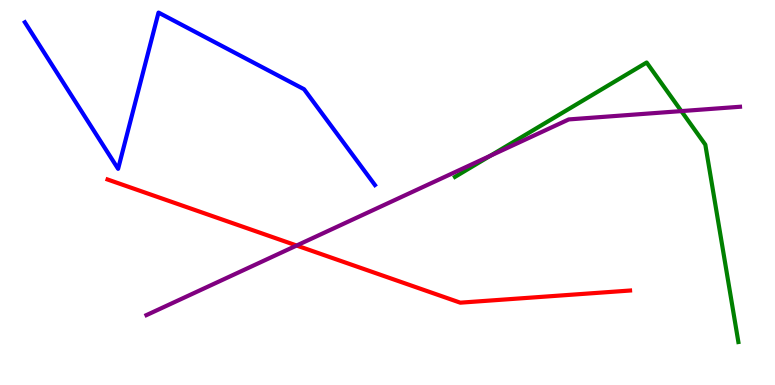[{'lines': ['blue', 'red'], 'intersections': []}, {'lines': ['green', 'red'], 'intersections': []}, {'lines': ['purple', 'red'], 'intersections': [{'x': 3.83, 'y': 3.62}]}, {'lines': ['blue', 'green'], 'intersections': []}, {'lines': ['blue', 'purple'], 'intersections': []}, {'lines': ['green', 'purple'], 'intersections': [{'x': 6.33, 'y': 5.95}, {'x': 8.79, 'y': 7.11}]}]